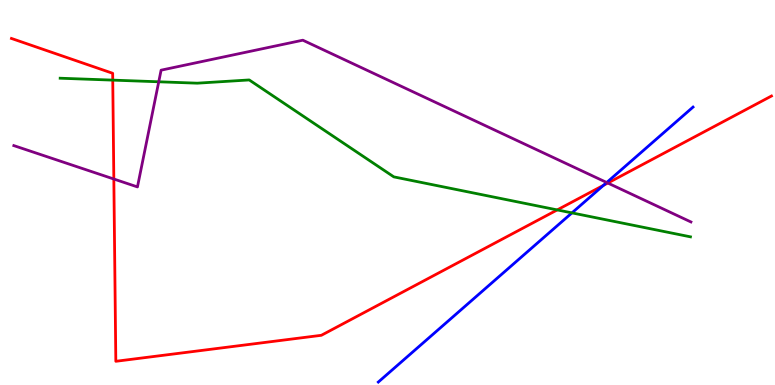[{'lines': ['blue', 'red'], 'intersections': [{'x': 7.79, 'y': 5.19}]}, {'lines': ['green', 'red'], 'intersections': [{'x': 1.45, 'y': 7.92}, {'x': 7.19, 'y': 4.55}]}, {'lines': ['purple', 'red'], 'intersections': [{'x': 1.47, 'y': 5.35}, {'x': 7.84, 'y': 5.25}]}, {'lines': ['blue', 'green'], 'intersections': [{'x': 7.38, 'y': 4.47}]}, {'lines': ['blue', 'purple'], 'intersections': [{'x': 7.83, 'y': 5.26}]}, {'lines': ['green', 'purple'], 'intersections': [{'x': 2.05, 'y': 7.88}]}]